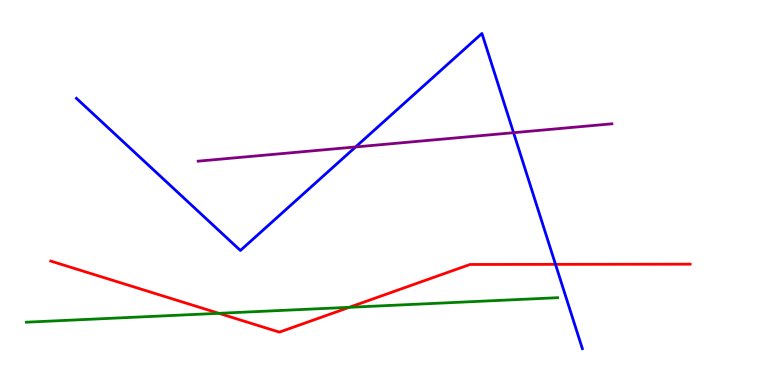[{'lines': ['blue', 'red'], 'intersections': [{'x': 7.17, 'y': 3.13}]}, {'lines': ['green', 'red'], 'intersections': [{'x': 2.82, 'y': 1.86}, {'x': 4.51, 'y': 2.02}]}, {'lines': ['purple', 'red'], 'intersections': []}, {'lines': ['blue', 'green'], 'intersections': []}, {'lines': ['blue', 'purple'], 'intersections': [{'x': 4.59, 'y': 6.18}, {'x': 6.63, 'y': 6.55}]}, {'lines': ['green', 'purple'], 'intersections': []}]